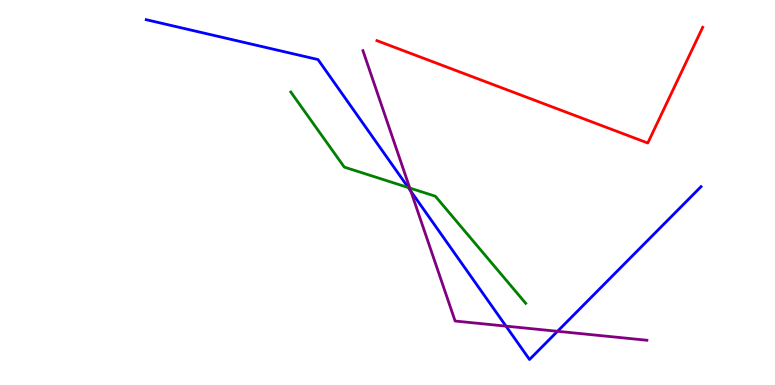[{'lines': ['blue', 'red'], 'intersections': []}, {'lines': ['green', 'red'], 'intersections': []}, {'lines': ['purple', 'red'], 'intersections': []}, {'lines': ['blue', 'green'], 'intersections': [{'x': 5.27, 'y': 5.13}]}, {'lines': ['blue', 'purple'], 'intersections': [{'x': 5.3, 'y': 5.03}, {'x': 6.53, 'y': 1.53}, {'x': 7.19, 'y': 1.39}]}, {'lines': ['green', 'purple'], 'intersections': [{'x': 5.29, 'y': 5.12}]}]